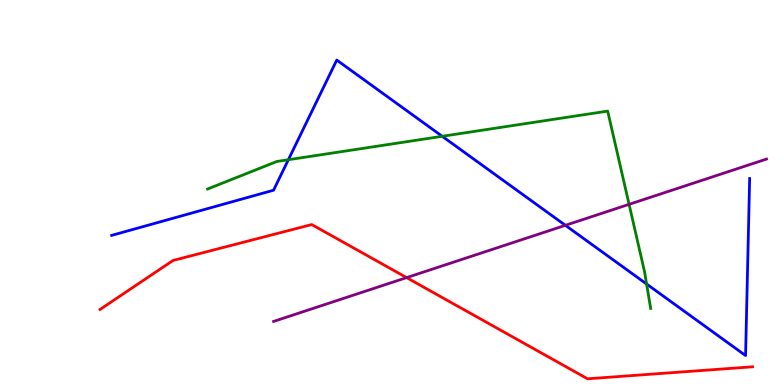[{'lines': ['blue', 'red'], 'intersections': []}, {'lines': ['green', 'red'], 'intersections': []}, {'lines': ['purple', 'red'], 'intersections': [{'x': 5.25, 'y': 2.79}]}, {'lines': ['blue', 'green'], 'intersections': [{'x': 3.72, 'y': 5.85}, {'x': 5.71, 'y': 6.46}, {'x': 8.34, 'y': 2.62}]}, {'lines': ['blue', 'purple'], 'intersections': [{'x': 7.3, 'y': 4.15}]}, {'lines': ['green', 'purple'], 'intersections': [{'x': 8.12, 'y': 4.69}]}]